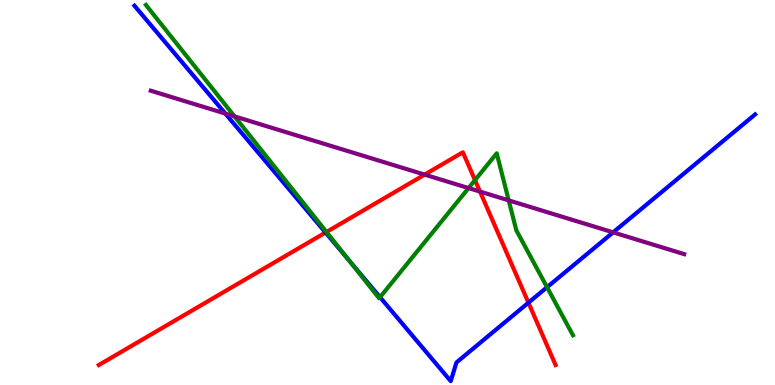[{'lines': ['blue', 'red'], 'intersections': [{'x': 4.2, 'y': 3.96}, {'x': 6.82, 'y': 2.14}]}, {'lines': ['green', 'red'], 'intersections': [{'x': 4.21, 'y': 3.97}, {'x': 6.13, 'y': 5.32}]}, {'lines': ['purple', 'red'], 'intersections': [{'x': 5.48, 'y': 5.46}, {'x': 6.19, 'y': 5.02}]}, {'lines': ['blue', 'green'], 'intersections': [{'x': 4.51, 'y': 3.22}, {'x': 4.9, 'y': 2.28}, {'x': 7.06, 'y': 2.54}]}, {'lines': ['blue', 'purple'], 'intersections': [{'x': 2.91, 'y': 7.05}, {'x': 7.91, 'y': 3.96}]}, {'lines': ['green', 'purple'], 'intersections': [{'x': 3.03, 'y': 6.98}, {'x': 6.05, 'y': 5.12}, {'x': 6.56, 'y': 4.8}]}]